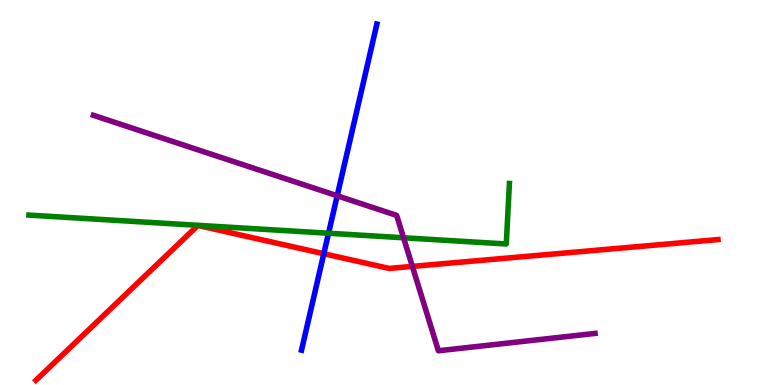[{'lines': ['blue', 'red'], 'intersections': [{'x': 4.18, 'y': 3.41}]}, {'lines': ['green', 'red'], 'intersections': []}, {'lines': ['purple', 'red'], 'intersections': [{'x': 5.32, 'y': 3.08}]}, {'lines': ['blue', 'green'], 'intersections': [{'x': 4.24, 'y': 3.94}]}, {'lines': ['blue', 'purple'], 'intersections': [{'x': 4.35, 'y': 4.92}]}, {'lines': ['green', 'purple'], 'intersections': [{'x': 5.21, 'y': 3.82}]}]